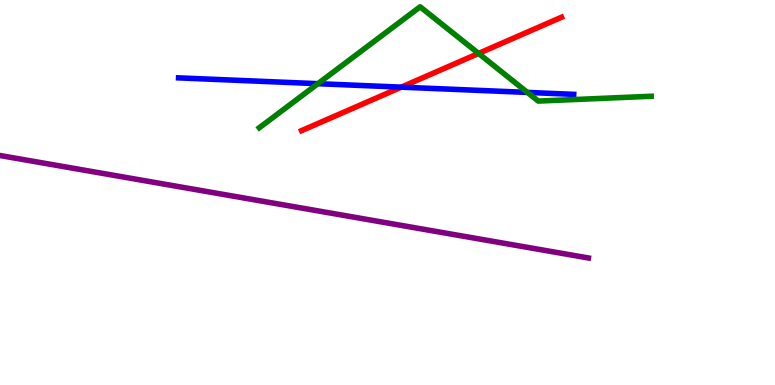[{'lines': ['blue', 'red'], 'intersections': [{'x': 5.18, 'y': 7.74}]}, {'lines': ['green', 'red'], 'intersections': [{'x': 6.17, 'y': 8.61}]}, {'lines': ['purple', 'red'], 'intersections': []}, {'lines': ['blue', 'green'], 'intersections': [{'x': 4.1, 'y': 7.83}, {'x': 6.81, 'y': 7.6}]}, {'lines': ['blue', 'purple'], 'intersections': []}, {'lines': ['green', 'purple'], 'intersections': []}]